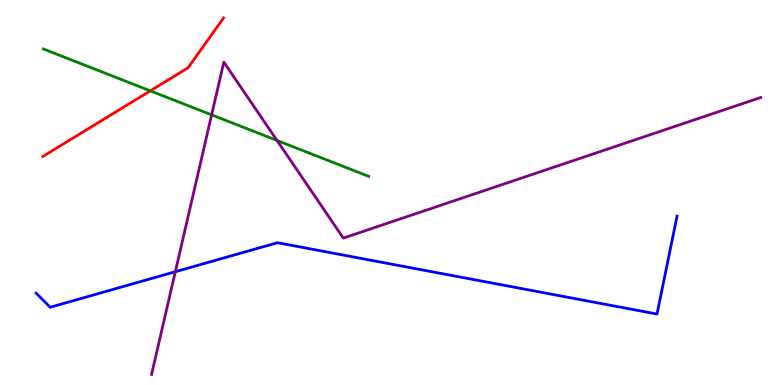[{'lines': ['blue', 'red'], 'intersections': []}, {'lines': ['green', 'red'], 'intersections': [{'x': 1.94, 'y': 7.64}]}, {'lines': ['purple', 'red'], 'intersections': []}, {'lines': ['blue', 'green'], 'intersections': []}, {'lines': ['blue', 'purple'], 'intersections': [{'x': 2.26, 'y': 2.94}]}, {'lines': ['green', 'purple'], 'intersections': [{'x': 2.73, 'y': 7.02}, {'x': 3.57, 'y': 6.35}]}]